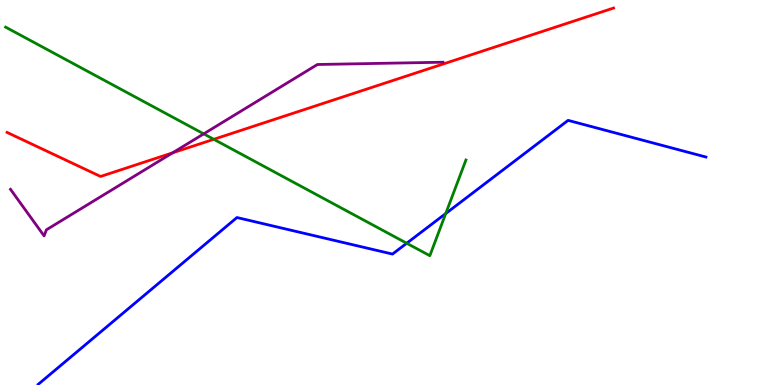[{'lines': ['blue', 'red'], 'intersections': []}, {'lines': ['green', 'red'], 'intersections': [{'x': 2.76, 'y': 6.38}]}, {'lines': ['purple', 'red'], 'intersections': [{'x': 2.23, 'y': 6.03}]}, {'lines': ['blue', 'green'], 'intersections': [{'x': 5.25, 'y': 3.68}, {'x': 5.75, 'y': 4.45}]}, {'lines': ['blue', 'purple'], 'intersections': []}, {'lines': ['green', 'purple'], 'intersections': [{'x': 2.63, 'y': 6.52}]}]